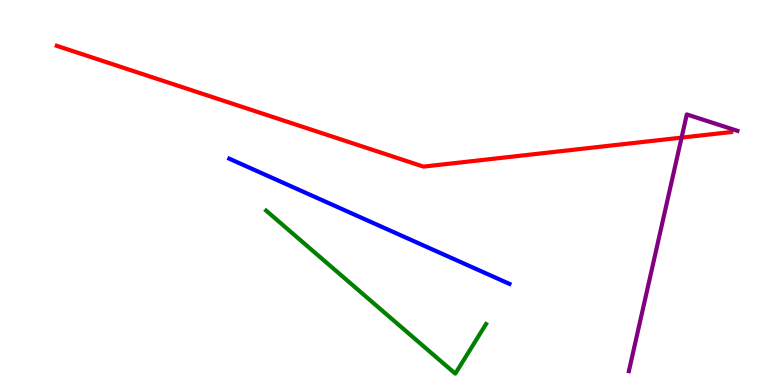[{'lines': ['blue', 'red'], 'intersections': []}, {'lines': ['green', 'red'], 'intersections': []}, {'lines': ['purple', 'red'], 'intersections': [{'x': 8.79, 'y': 6.43}]}, {'lines': ['blue', 'green'], 'intersections': []}, {'lines': ['blue', 'purple'], 'intersections': []}, {'lines': ['green', 'purple'], 'intersections': []}]